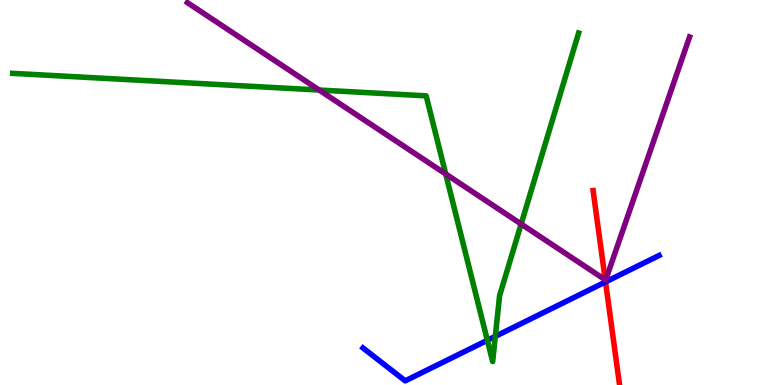[{'lines': ['blue', 'red'], 'intersections': [{'x': 7.81, 'y': 2.68}]}, {'lines': ['green', 'red'], 'intersections': []}, {'lines': ['purple', 'red'], 'intersections': [{'x': 7.81, 'y': 2.73}]}, {'lines': ['blue', 'green'], 'intersections': [{'x': 6.29, 'y': 1.16}, {'x': 6.39, 'y': 1.26}]}, {'lines': ['blue', 'purple'], 'intersections': []}, {'lines': ['green', 'purple'], 'intersections': [{'x': 4.12, 'y': 7.66}, {'x': 5.75, 'y': 5.48}, {'x': 6.72, 'y': 4.18}]}]